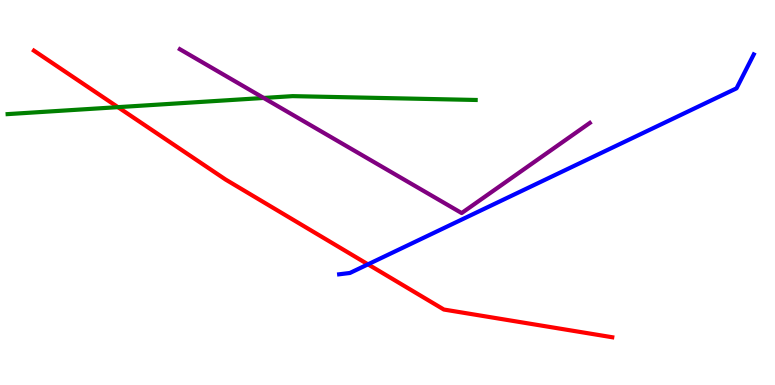[{'lines': ['blue', 'red'], 'intersections': [{'x': 4.75, 'y': 3.13}]}, {'lines': ['green', 'red'], 'intersections': [{'x': 1.52, 'y': 7.22}]}, {'lines': ['purple', 'red'], 'intersections': []}, {'lines': ['blue', 'green'], 'intersections': []}, {'lines': ['blue', 'purple'], 'intersections': []}, {'lines': ['green', 'purple'], 'intersections': [{'x': 3.4, 'y': 7.46}]}]